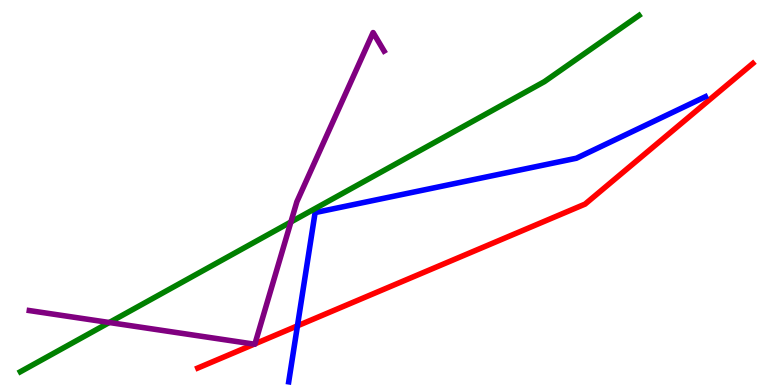[{'lines': ['blue', 'red'], 'intersections': [{'x': 3.84, 'y': 1.54}]}, {'lines': ['green', 'red'], 'intersections': []}, {'lines': ['purple', 'red'], 'intersections': [{'x': 3.28, 'y': 1.06}, {'x': 3.29, 'y': 1.07}]}, {'lines': ['blue', 'green'], 'intersections': []}, {'lines': ['blue', 'purple'], 'intersections': []}, {'lines': ['green', 'purple'], 'intersections': [{'x': 1.41, 'y': 1.62}, {'x': 3.75, 'y': 4.23}]}]